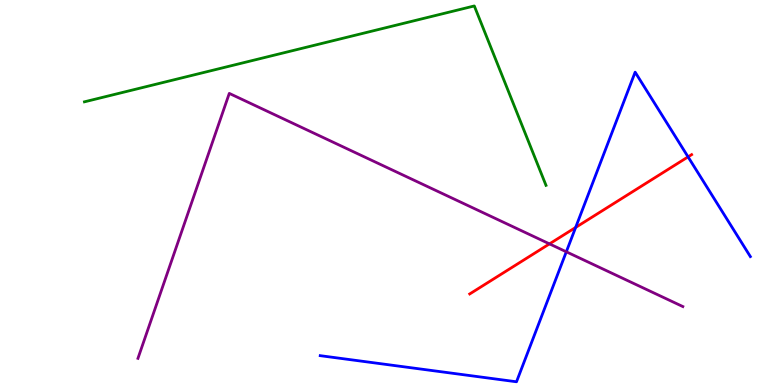[{'lines': ['blue', 'red'], 'intersections': [{'x': 7.43, 'y': 4.09}, {'x': 8.88, 'y': 5.93}]}, {'lines': ['green', 'red'], 'intersections': []}, {'lines': ['purple', 'red'], 'intersections': [{'x': 7.09, 'y': 3.67}]}, {'lines': ['blue', 'green'], 'intersections': []}, {'lines': ['blue', 'purple'], 'intersections': [{'x': 7.31, 'y': 3.46}]}, {'lines': ['green', 'purple'], 'intersections': []}]